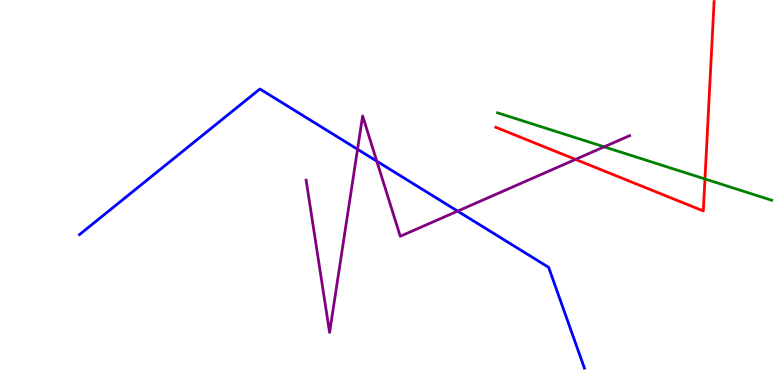[{'lines': ['blue', 'red'], 'intersections': []}, {'lines': ['green', 'red'], 'intersections': [{'x': 9.1, 'y': 5.35}]}, {'lines': ['purple', 'red'], 'intersections': [{'x': 7.43, 'y': 5.86}]}, {'lines': ['blue', 'green'], 'intersections': []}, {'lines': ['blue', 'purple'], 'intersections': [{'x': 4.61, 'y': 6.12}, {'x': 4.86, 'y': 5.81}, {'x': 5.9, 'y': 4.52}]}, {'lines': ['green', 'purple'], 'intersections': [{'x': 7.8, 'y': 6.19}]}]